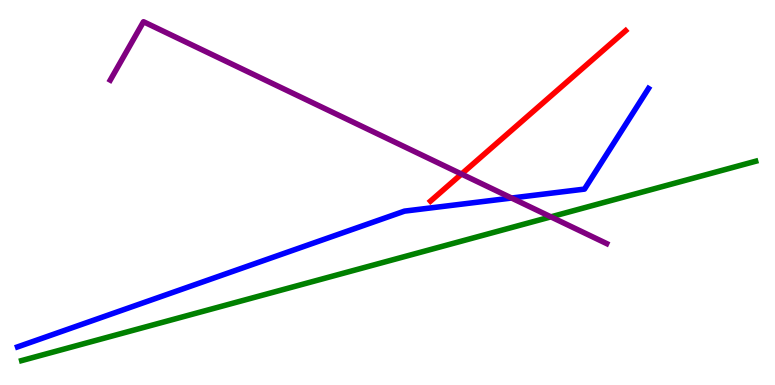[{'lines': ['blue', 'red'], 'intersections': []}, {'lines': ['green', 'red'], 'intersections': []}, {'lines': ['purple', 'red'], 'intersections': [{'x': 5.95, 'y': 5.48}]}, {'lines': ['blue', 'green'], 'intersections': []}, {'lines': ['blue', 'purple'], 'intersections': [{'x': 6.6, 'y': 4.86}]}, {'lines': ['green', 'purple'], 'intersections': [{'x': 7.11, 'y': 4.37}]}]